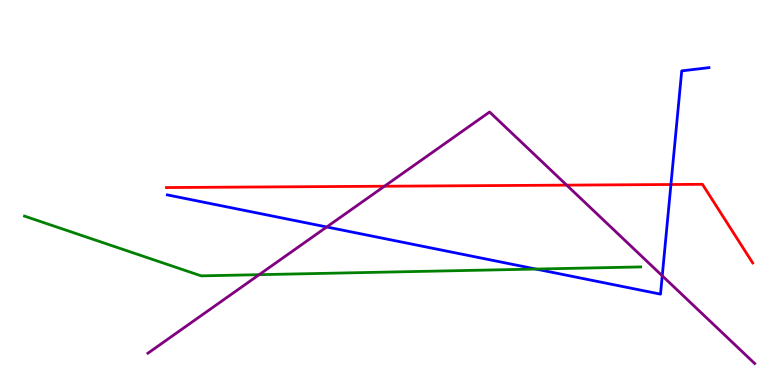[{'lines': ['blue', 'red'], 'intersections': [{'x': 8.66, 'y': 5.21}]}, {'lines': ['green', 'red'], 'intersections': []}, {'lines': ['purple', 'red'], 'intersections': [{'x': 4.96, 'y': 5.16}, {'x': 7.31, 'y': 5.19}]}, {'lines': ['blue', 'green'], 'intersections': [{'x': 6.91, 'y': 3.01}]}, {'lines': ['blue', 'purple'], 'intersections': [{'x': 4.22, 'y': 4.1}, {'x': 8.55, 'y': 2.84}]}, {'lines': ['green', 'purple'], 'intersections': [{'x': 3.34, 'y': 2.87}]}]